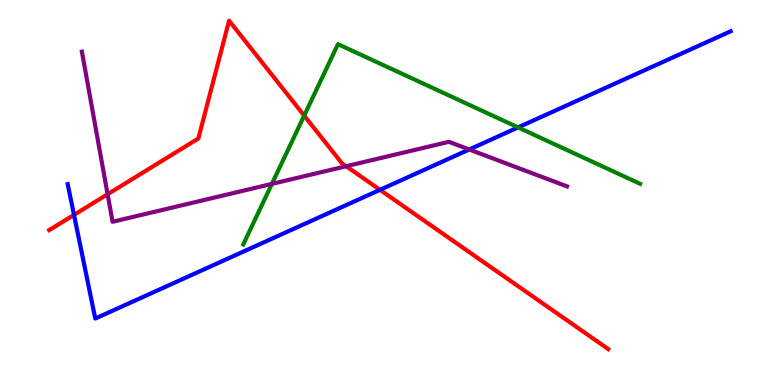[{'lines': ['blue', 'red'], 'intersections': [{'x': 0.955, 'y': 4.42}, {'x': 4.9, 'y': 5.07}]}, {'lines': ['green', 'red'], 'intersections': [{'x': 3.93, 'y': 7.0}]}, {'lines': ['purple', 'red'], 'intersections': [{'x': 1.39, 'y': 4.95}, {'x': 4.47, 'y': 5.68}]}, {'lines': ['blue', 'green'], 'intersections': [{'x': 6.68, 'y': 6.69}]}, {'lines': ['blue', 'purple'], 'intersections': [{'x': 6.05, 'y': 6.12}]}, {'lines': ['green', 'purple'], 'intersections': [{'x': 3.51, 'y': 5.22}]}]